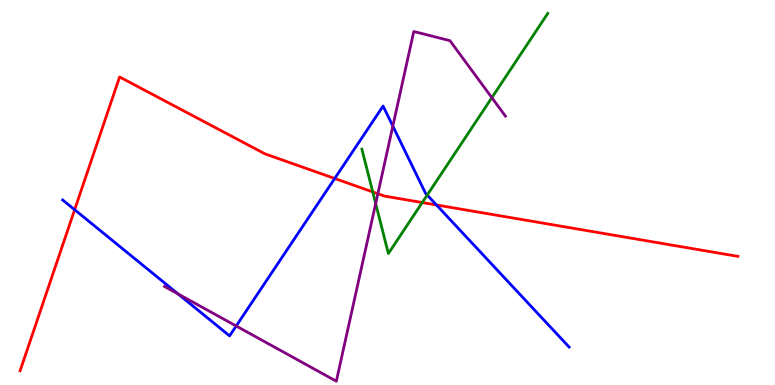[{'lines': ['blue', 'red'], 'intersections': [{'x': 0.963, 'y': 4.55}, {'x': 4.32, 'y': 5.36}, {'x': 5.63, 'y': 4.68}]}, {'lines': ['green', 'red'], 'intersections': [{'x': 4.81, 'y': 5.02}, {'x': 5.45, 'y': 4.74}]}, {'lines': ['purple', 'red'], 'intersections': [{'x': 4.88, 'y': 4.97}]}, {'lines': ['blue', 'green'], 'intersections': [{'x': 5.51, 'y': 4.93}]}, {'lines': ['blue', 'purple'], 'intersections': [{'x': 2.3, 'y': 2.37}, {'x': 3.05, 'y': 1.53}, {'x': 5.07, 'y': 6.73}]}, {'lines': ['green', 'purple'], 'intersections': [{'x': 4.85, 'y': 4.71}, {'x': 6.35, 'y': 7.46}]}]